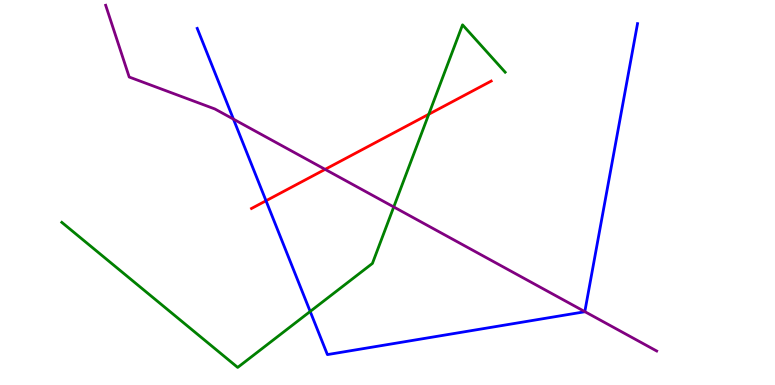[{'lines': ['blue', 'red'], 'intersections': [{'x': 3.43, 'y': 4.79}]}, {'lines': ['green', 'red'], 'intersections': [{'x': 5.53, 'y': 7.03}]}, {'lines': ['purple', 'red'], 'intersections': [{'x': 4.19, 'y': 5.6}]}, {'lines': ['blue', 'green'], 'intersections': [{'x': 4.0, 'y': 1.91}]}, {'lines': ['blue', 'purple'], 'intersections': [{'x': 3.01, 'y': 6.91}, {'x': 7.55, 'y': 1.91}]}, {'lines': ['green', 'purple'], 'intersections': [{'x': 5.08, 'y': 4.62}]}]